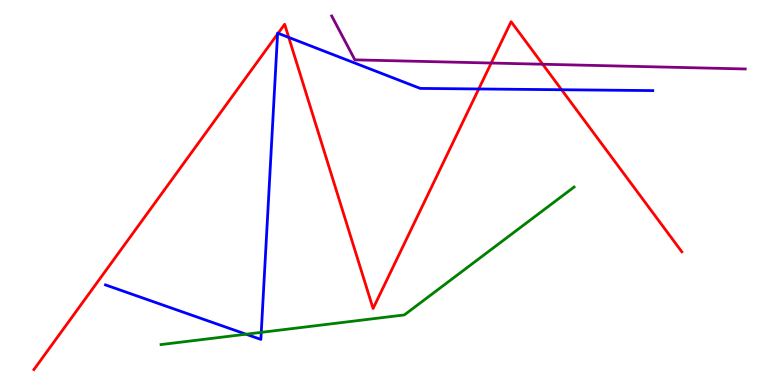[{'lines': ['blue', 'red'], 'intersections': [{'x': 3.58, 'y': 9.12}, {'x': 3.59, 'y': 9.14}, {'x': 3.73, 'y': 9.03}, {'x': 6.18, 'y': 7.69}, {'x': 7.25, 'y': 7.67}]}, {'lines': ['green', 'red'], 'intersections': []}, {'lines': ['purple', 'red'], 'intersections': [{'x': 6.34, 'y': 8.36}, {'x': 7.0, 'y': 8.33}]}, {'lines': ['blue', 'green'], 'intersections': [{'x': 3.17, 'y': 1.32}, {'x': 3.37, 'y': 1.37}]}, {'lines': ['blue', 'purple'], 'intersections': []}, {'lines': ['green', 'purple'], 'intersections': []}]